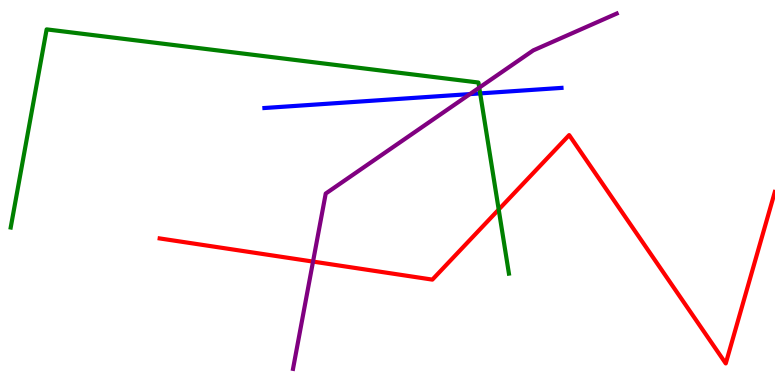[{'lines': ['blue', 'red'], 'intersections': []}, {'lines': ['green', 'red'], 'intersections': [{'x': 6.43, 'y': 4.56}]}, {'lines': ['purple', 'red'], 'intersections': [{'x': 4.04, 'y': 3.21}]}, {'lines': ['blue', 'green'], 'intersections': [{'x': 6.2, 'y': 7.57}]}, {'lines': ['blue', 'purple'], 'intersections': [{'x': 6.06, 'y': 7.56}]}, {'lines': ['green', 'purple'], 'intersections': [{'x': 6.18, 'y': 7.72}]}]